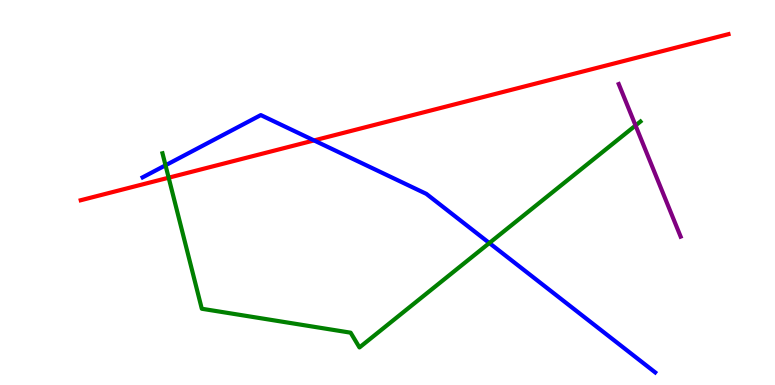[{'lines': ['blue', 'red'], 'intersections': [{'x': 4.05, 'y': 6.35}]}, {'lines': ['green', 'red'], 'intersections': [{'x': 2.18, 'y': 5.38}]}, {'lines': ['purple', 'red'], 'intersections': []}, {'lines': ['blue', 'green'], 'intersections': [{'x': 2.14, 'y': 5.71}, {'x': 6.31, 'y': 3.69}]}, {'lines': ['blue', 'purple'], 'intersections': []}, {'lines': ['green', 'purple'], 'intersections': [{'x': 8.2, 'y': 6.74}]}]